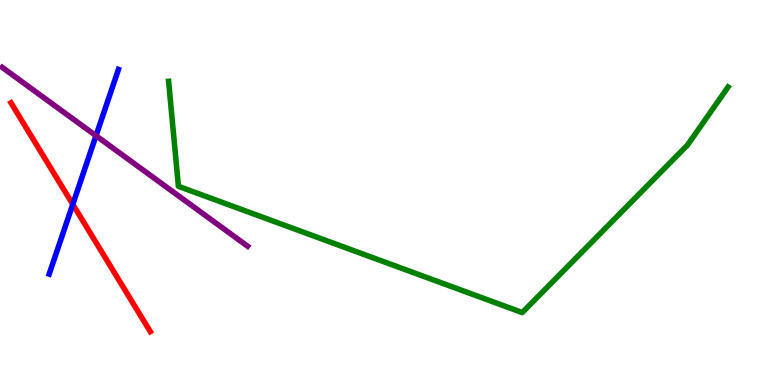[{'lines': ['blue', 'red'], 'intersections': [{'x': 0.939, 'y': 4.69}]}, {'lines': ['green', 'red'], 'intersections': []}, {'lines': ['purple', 'red'], 'intersections': []}, {'lines': ['blue', 'green'], 'intersections': []}, {'lines': ['blue', 'purple'], 'intersections': [{'x': 1.24, 'y': 6.47}]}, {'lines': ['green', 'purple'], 'intersections': []}]